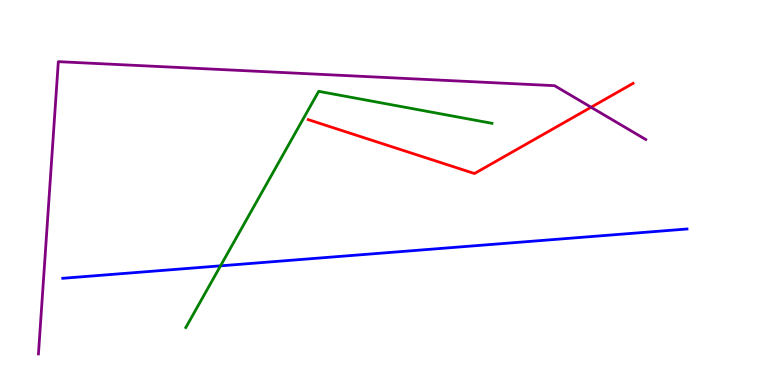[{'lines': ['blue', 'red'], 'intersections': []}, {'lines': ['green', 'red'], 'intersections': []}, {'lines': ['purple', 'red'], 'intersections': [{'x': 7.63, 'y': 7.21}]}, {'lines': ['blue', 'green'], 'intersections': [{'x': 2.85, 'y': 3.1}]}, {'lines': ['blue', 'purple'], 'intersections': []}, {'lines': ['green', 'purple'], 'intersections': []}]